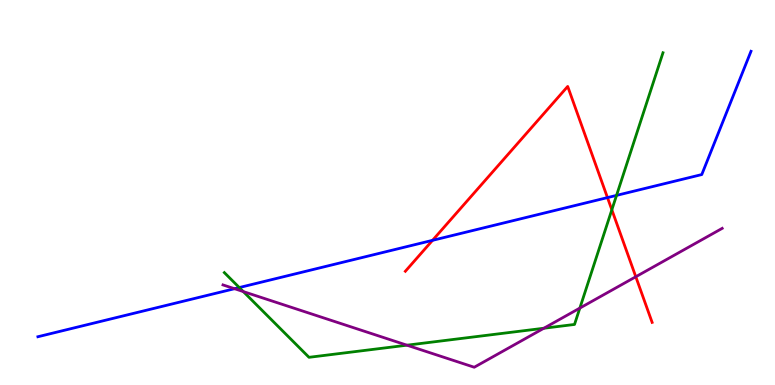[{'lines': ['blue', 'red'], 'intersections': [{'x': 5.58, 'y': 3.76}, {'x': 7.84, 'y': 4.87}]}, {'lines': ['green', 'red'], 'intersections': [{'x': 7.89, 'y': 4.55}]}, {'lines': ['purple', 'red'], 'intersections': [{'x': 8.2, 'y': 2.81}]}, {'lines': ['blue', 'green'], 'intersections': [{'x': 3.09, 'y': 2.53}, {'x': 7.96, 'y': 4.92}]}, {'lines': ['blue', 'purple'], 'intersections': [{'x': 3.03, 'y': 2.5}]}, {'lines': ['green', 'purple'], 'intersections': [{'x': 3.14, 'y': 2.43}, {'x': 5.25, 'y': 1.03}, {'x': 7.02, 'y': 1.47}, {'x': 7.48, 'y': 2.0}]}]